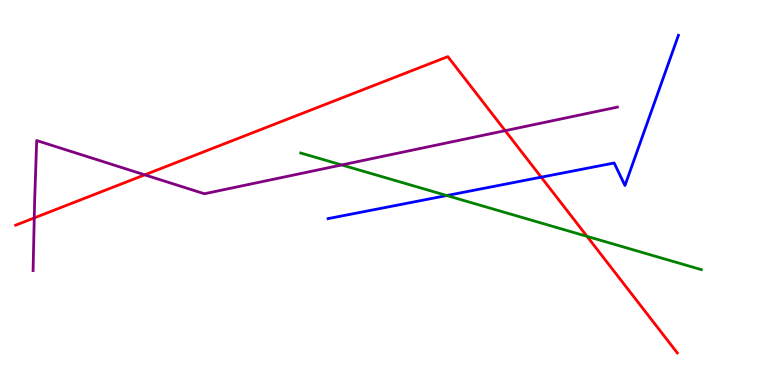[{'lines': ['blue', 'red'], 'intersections': [{'x': 6.98, 'y': 5.4}]}, {'lines': ['green', 'red'], 'intersections': [{'x': 7.57, 'y': 3.86}]}, {'lines': ['purple', 'red'], 'intersections': [{'x': 0.442, 'y': 4.34}, {'x': 1.87, 'y': 5.46}, {'x': 6.52, 'y': 6.61}]}, {'lines': ['blue', 'green'], 'intersections': [{'x': 5.77, 'y': 4.92}]}, {'lines': ['blue', 'purple'], 'intersections': []}, {'lines': ['green', 'purple'], 'intersections': [{'x': 4.41, 'y': 5.72}]}]